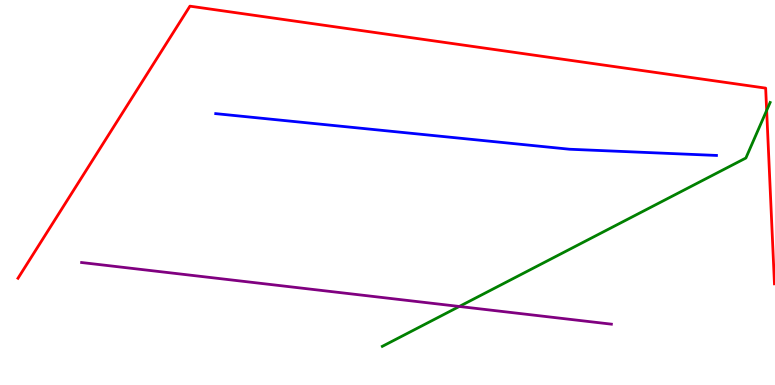[{'lines': ['blue', 'red'], 'intersections': []}, {'lines': ['green', 'red'], 'intersections': [{'x': 9.89, 'y': 7.13}]}, {'lines': ['purple', 'red'], 'intersections': []}, {'lines': ['blue', 'green'], 'intersections': []}, {'lines': ['blue', 'purple'], 'intersections': []}, {'lines': ['green', 'purple'], 'intersections': [{'x': 5.93, 'y': 2.04}]}]